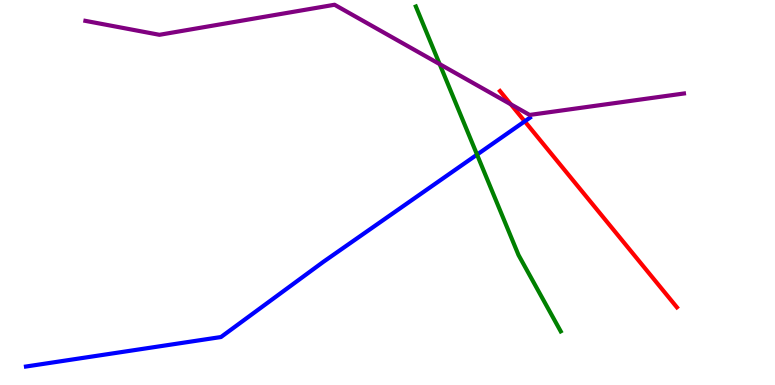[{'lines': ['blue', 'red'], 'intersections': [{'x': 6.77, 'y': 6.85}]}, {'lines': ['green', 'red'], 'intersections': []}, {'lines': ['purple', 'red'], 'intersections': [{'x': 6.59, 'y': 7.29}]}, {'lines': ['blue', 'green'], 'intersections': [{'x': 6.16, 'y': 5.98}]}, {'lines': ['blue', 'purple'], 'intersections': []}, {'lines': ['green', 'purple'], 'intersections': [{'x': 5.67, 'y': 8.33}]}]